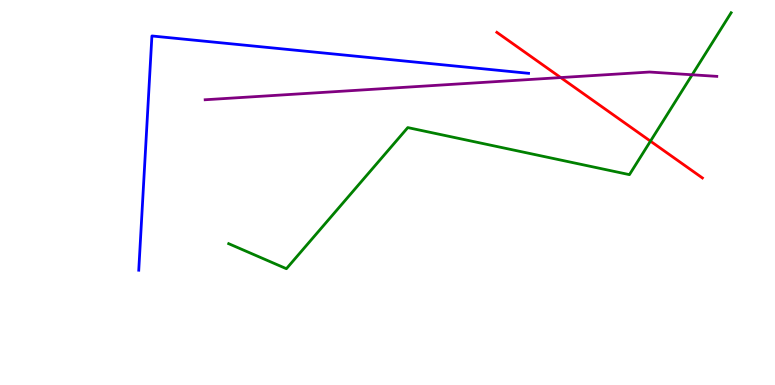[{'lines': ['blue', 'red'], 'intersections': []}, {'lines': ['green', 'red'], 'intersections': [{'x': 8.39, 'y': 6.33}]}, {'lines': ['purple', 'red'], 'intersections': [{'x': 7.23, 'y': 7.99}]}, {'lines': ['blue', 'green'], 'intersections': []}, {'lines': ['blue', 'purple'], 'intersections': []}, {'lines': ['green', 'purple'], 'intersections': [{'x': 8.93, 'y': 8.06}]}]